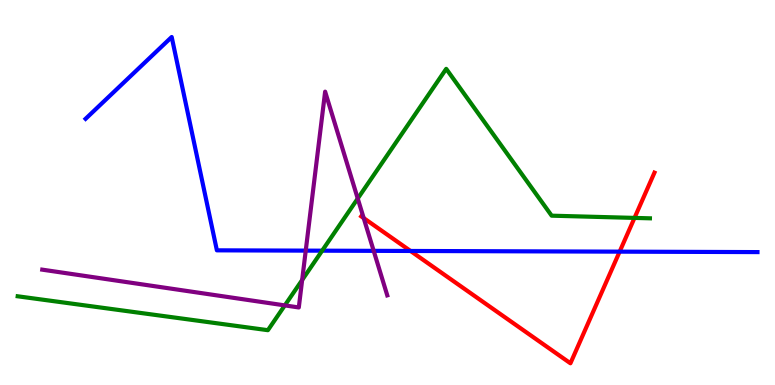[{'lines': ['blue', 'red'], 'intersections': [{'x': 5.3, 'y': 3.48}, {'x': 8.0, 'y': 3.46}]}, {'lines': ['green', 'red'], 'intersections': [{'x': 8.19, 'y': 4.34}]}, {'lines': ['purple', 'red'], 'intersections': [{'x': 4.69, 'y': 4.34}]}, {'lines': ['blue', 'green'], 'intersections': [{'x': 4.16, 'y': 3.49}]}, {'lines': ['blue', 'purple'], 'intersections': [{'x': 3.95, 'y': 3.49}, {'x': 4.82, 'y': 3.48}]}, {'lines': ['green', 'purple'], 'intersections': [{'x': 3.68, 'y': 2.07}, {'x': 3.9, 'y': 2.73}, {'x': 4.62, 'y': 4.84}]}]